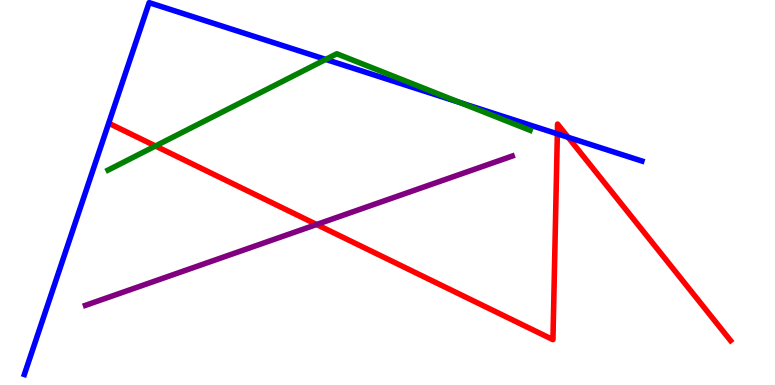[{'lines': ['blue', 'red'], 'intersections': [{'x': 7.19, 'y': 6.52}, {'x': 7.33, 'y': 6.43}]}, {'lines': ['green', 'red'], 'intersections': [{'x': 2.01, 'y': 6.21}]}, {'lines': ['purple', 'red'], 'intersections': [{'x': 4.09, 'y': 4.17}]}, {'lines': ['blue', 'green'], 'intersections': [{'x': 4.2, 'y': 8.46}, {'x': 5.94, 'y': 7.34}]}, {'lines': ['blue', 'purple'], 'intersections': []}, {'lines': ['green', 'purple'], 'intersections': []}]